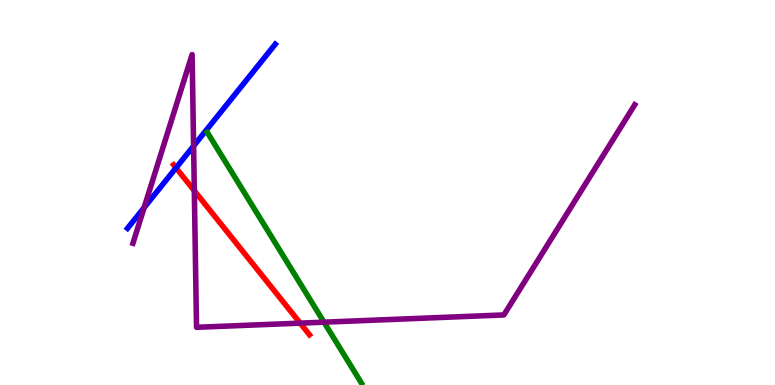[{'lines': ['blue', 'red'], 'intersections': [{'x': 2.27, 'y': 5.64}]}, {'lines': ['green', 'red'], 'intersections': []}, {'lines': ['purple', 'red'], 'intersections': [{'x': 2.51, 'y': 5.05}, {'x': 3.87, 'y': 1.61}]}, {'lines': ['blue', 'green'], 'intersections': []}, {'lines': ['blue', 'purple'], 'intersections': [{'x': 1.86, 'y': 4.61}, {'x': 2.5, 'y': 6.21}]}, {'lines': ['green', 'purple'], 'intersections': [{'x': 4.18, 'y': 1.63}]}]